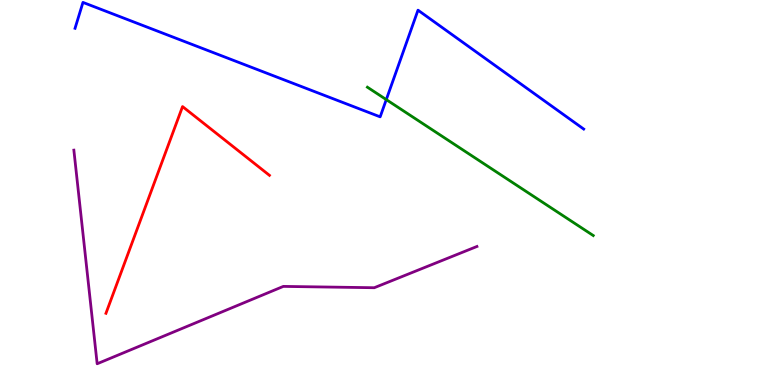[{'lines': ['blue', 'red'], 'intersections': []}, {'lines': ['green', 'red'], 'intersections': []}, {'lines': ['purple', 'red'], 'intersections': []}, {'lines': ['blue', 'green'], 'intersections': [{'x': 4.98, 'y': 7.41}]}, {'lines': ['blue', 'purple'], 'intersections': []}, {'lines': ['green', 'purple'], 'intersections': []}]